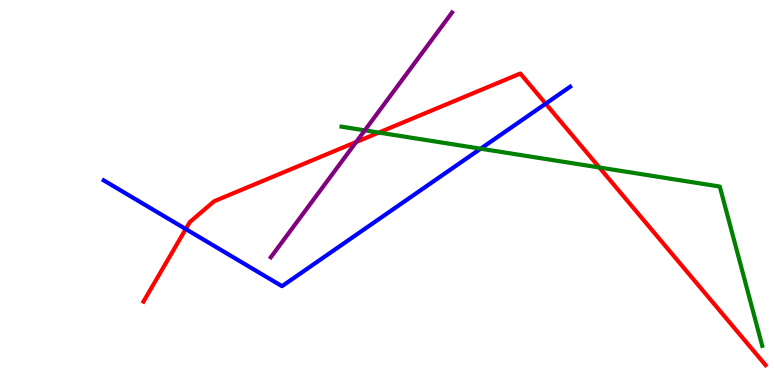[{'lines': ['blue', 'red'], 'intersections': [{'x': 2.4, 'y': 4.05}, {'x': 7.04, 'y': 7.31}]}, {'lines': ['green', 'red'], 'intersections': [{'x': 4.89, 'y': 6.56}, {'x': 7.73, 'y': 5.65}]}, {'lines': ['purple', 'red'], 'intersections': [{'x': 4.6, 'y': 6.31}]}, {'lines': ['blue', 'green'], 'intersections': [{'x': 6.2, 'y': 6.14}]}, {'lines': ['blue', 'purple'], 'intersections': []}, {'lines': ['green', 'purple'], 'intersections': [{'x': 4.71, 'y': 6.61}]}]